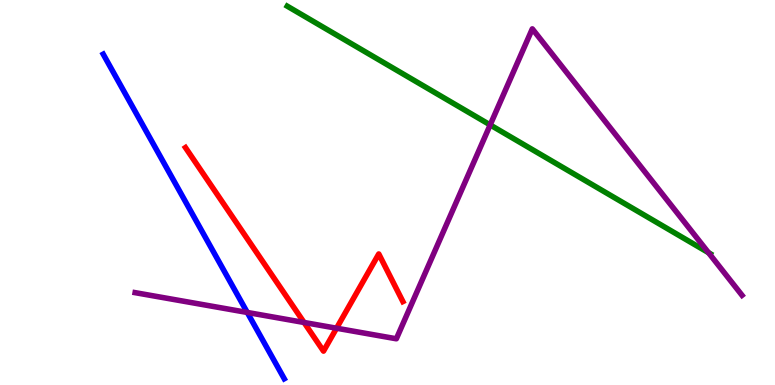[{'lines': ['blue', 'red'], 'intersections': []}, {'lines': ['green', 'red'], 'intersections': []}, {'lines': ['purple', 'red'], 'intersections': [{'x': 3.92, 'y': 1.62}, {'x': 4.34, 'y': 1.47}]}, {'lines': ['blue', 'green'], 'intersections': []}, {'lines': ['blue', 'purple'], 'intersections': [{'x': 3.19, 'y': 1.88}]}, {'lines': ['green', 'purple'], 'intersections': [{'x': 6.32, 'y': 6.76}, {'x': 9.14, 'y': 3.44}]}]